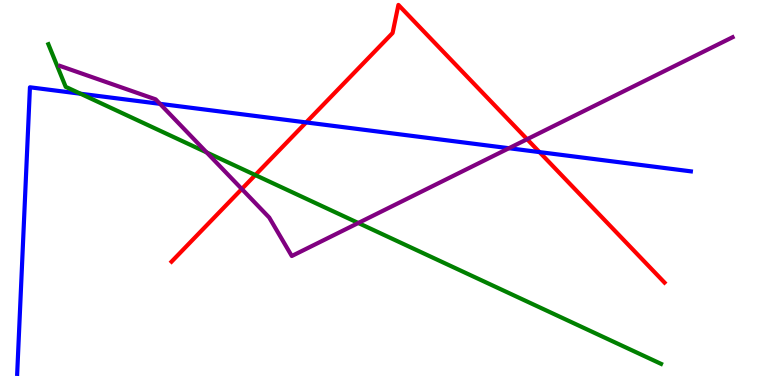[{'lines': ['blue', 'red'], 'intersections': [{'x': 3.95, 'y': 6.82}, {'x': 6.96, 'y': 6.05}]}, {'lines': ['green', 'red'], 'intersections': [{'x': 3.29, 'y': 5.45}]}, {'lines': ['purple', 'red'], 'intersections': [{'x': 3.12, 'y': 5.09}, {'x': 6.8, 'y': 6.38}]}, {'lines': ['blue', 'green'], 'intersections': [{'x': 1.04, 'y': 7.57}]}, {'lines': ['blue', 'purple'], 'intersections': [{'x': 2.06, 'y': 7.3}, {'x': 6.57, 'y': 6.15}]}, {'lines': ['green', 'purple'], 'intersections': [{'x': 2.67, 'y': 6.04}, {'x': 4.62, 'y': 4.21}]}]